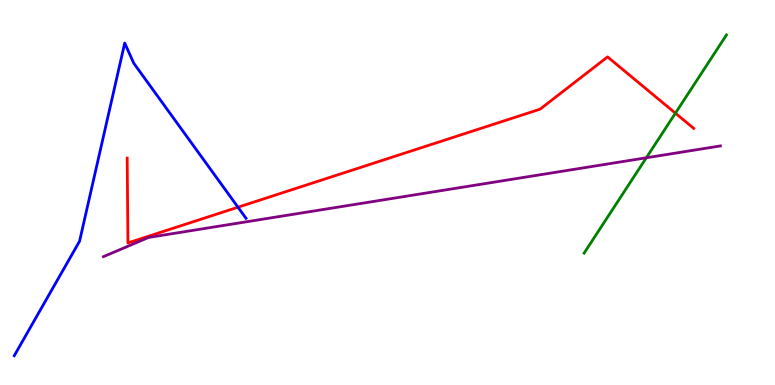[{'lines': ['blue', 'red'], 'intersections': [{'x': 3.07, 'y': 4.62}]}, {'lines': ['green', 'red'], 'intersections': [{'x': 8.72, 'y': 7.06}]}, {'lines': ['purple', 'red'], 'intersections': []}, {'lines': ['blue', 'green'], 'intersections': []}, {'lines': ['blue', 'purple'], 'intersections': []}, {'lines': ['green', 'purple'], 'intersections': [{'x': 8.34, 'y': 5.9}]}]